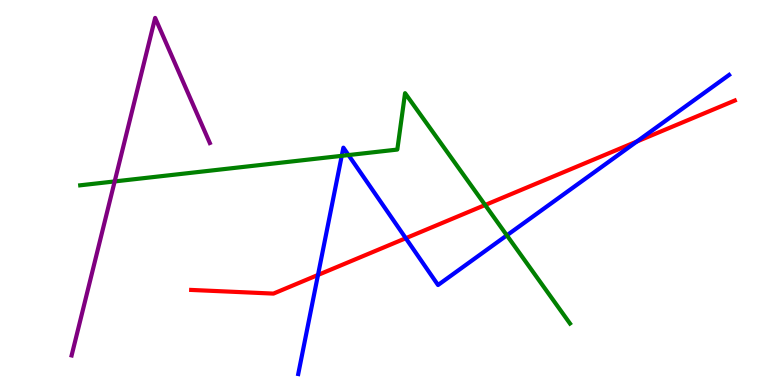[{'lines': ['blue', 'red'], 'intersections': [{'x': 4.1, 'y': 2.86}, {'x': 5.24, 'y': 3.81}, {'x': 8.22, 'y': 6.32}]}, {'lines': ['green', 'red'], 'intersections': [{'x': 6.26, 'y': 4.68}]}, {'lines': ['purple', 'red'], 'intersections': []}, {'lines': ['blue', 'green'], 'intersections': [{'x': 4.41, 'y': 5.95}, {'x': 4.5, 'y': 5.97}, {'x': 6.54, 'y': 3.89}]}, {'lines': ['blue', 'purple'], 'intersections': []}, {'lines': ['green', 'purple'], 'intersections': [{'x': 1.48, 'y': 5.29}]}]